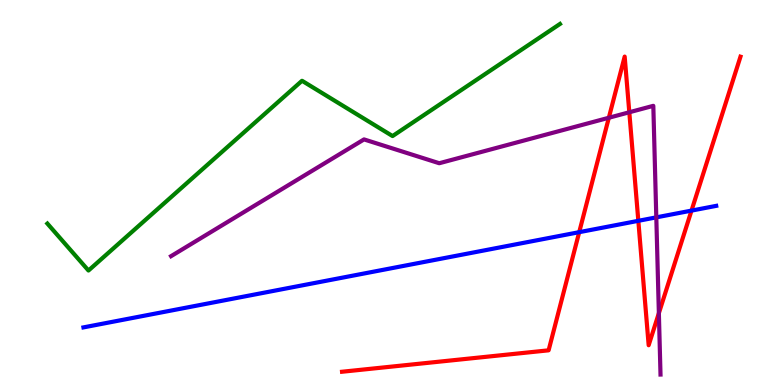[{'lines': ['blue', 'red'], 'intersections': [{'x': 7.47, 'y': 3.97}, {'x': 8.24, 'y': 4.26}, {'x': 8.92, 'y': 4.53}]}, {'lines': ['green', 'red'], 'intersections': []}, {'lines': ['purple', 'red'], 'intersections': [{'x': 7.86, 'y': 6.94}, {'x': 8.12, 'y': 7.08}, {'x': 8.5, 'y': 1.87}]}, {'lines': ['blue', 'green'], 'intersections': []}, {'lines': ['blue', 'purple'], 'intersections': [{'x': 8.47, 'y': 4.35}]}, {'lines': ['green', 'purple'], 'intersections': []}]